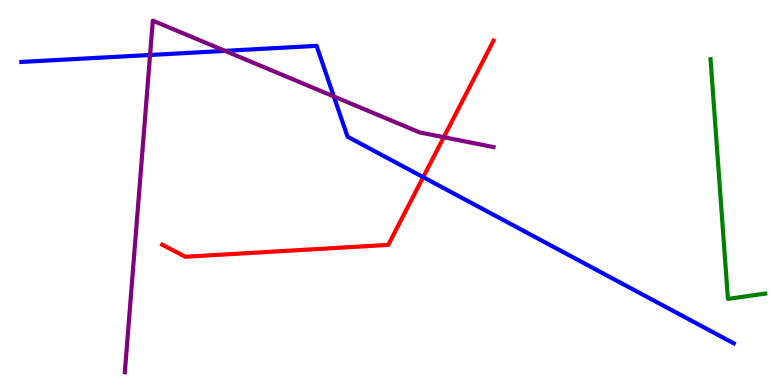[{'lines': ['blue', 'red'], 'intersections': [{'x': 5.46, 'y': 5.4}]}, {'lines': ['green', 'red'], 'intersections': []}, {'lines': ['purple', 'red'], 'intersections': [{'x': 5.73, 'y': 6.44}]}, {'lines': ['blue', 'green'], 'intersections': []}, {'lines': ['blue', 'purple'], 'intersections': [{'x': 1.94, 'y': 8.57}, {'x': 2.9, 'y': 8.68}, {'x': 4.31, 'y': 7.49}]}, {'lines': ['green', 'purple'], 'intersections': []}]